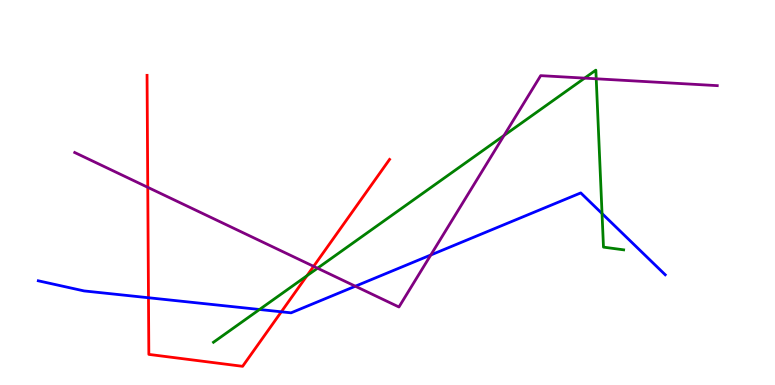[{'lines': ['blue', 'red'], 'intersections': [{'x': 1.92, 'y': 2.27}, {'x': 3.63, 'y': 1.9}]}, {'lines': ['green', 'red'], 'intersections': [{'x': 3.96, 'y': 2.84}]}, {'lines': ['purple', 'red'], 'intersections': [{'x': 1.91, 'y': 5.13}, {'x': 4.05, 'y': 3.08}]}, {'lines': ['blue', 'green'], 'intersections': [{'x': 3.35, 'y': 1.96}, {'x': 7.77, 'y': 4.45}]}, {'lines': ['blue', 'purple'], 'intersections': [{'x': 4.59, 'y': 2.57}, {'x': 5.56, 'y': 3.38}]}, {'lines': ['green', 'purple'], 'intersections': [{'x': 4.1, 'y': 3.03}, {'x': 6.5, 'y': 6.48}, {'x': 7.54, 'y': 7.97}, {'x': 7.69, 'y': 7.95}]}]